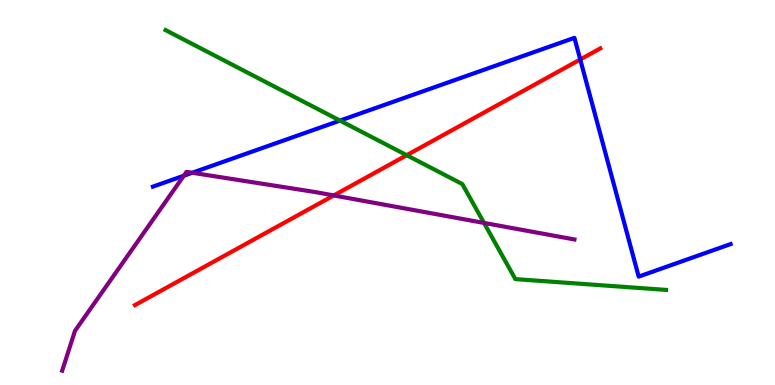[{'lines': ['blue', 'red'], 'intersections': [{'x': 7.49, 'y': 8.45}]}, {'lines': ['green', 'red'], 'intersections': [{'x': 5.25, 'y': 5.97}]}, {'lines': ['purple', 'red'], 'intersections': [{'x': 4.31, 'y': 4.92}]}, {'lines': ['blue', 'green'], 'intersections': [{'x': 4.39, 'y': 6.87}]}, {'lines': ['blue', 'purple'], 'intersections': [{'x': 2.37, 'y': 5.44}, {'x': 2.48, 'y': 5.51}]}, {'lines': ['green', 'purple'], 'intersections': [{'x': 6.25, 'y': 4.21}]}]